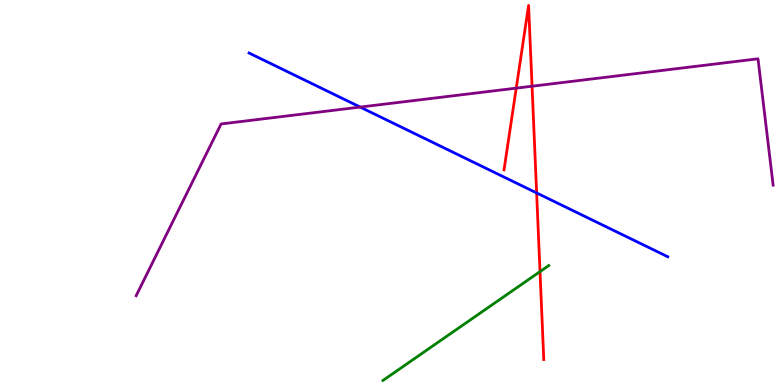[{'lines': ['blue', 'red'], 'intersections': [{'x': 6.92, 'y': 4.99}]}, {'lines': ['green', 'red'], 'intersections': [{'x': 6.97, 'y': 2.94}]}, {'lines': ['purple', 'red'], 'intersections': [{'x': 6.66, 'y': 7.71}, {'x': 6.87, 'y': 7.76}]}, {'lines': ['blue', 'green'], 'intersections': []}, {'lines': ['blue', 'purple'], 'intersections': [{'x': 4.65, 'y': 7.22}]}, {'lines': ['green', 'purple'], 'intersections': []}]